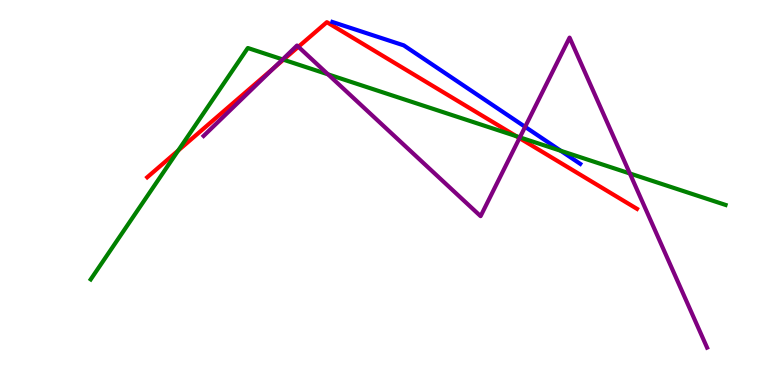[{'lines': ['blue', 'red'], 'intersections': []}, {'lines': ['green', 'red'], 'intersections': [{'x': 2.3, 'y': 6.09}, {'x': 3.66, 'y': 8.45}, {'x': 6.66, 'y': 6.46}]}, {'lines': ['purple', 'red'], 'intersections': [{'x': 3.53, 'y': 8.23}, {'x': 3.85, 'y': 8.78}, {'x': 6.7, 'y': 6.41}]}, {'lines': ['blue', 'green'], 'intersections': [{'x': 7.24, 'y': 6.08}]}, {'lines': ['blue', 'purple'], 'intersections': [{'x': 6.78, 'y': 6.71}]}, {'lines': ['green', 'purple'], 'intersections': [{'x': 3.65, 'y': 8.46}, {'x': 4.23, 'y': 8.07}, {'x': 6.71, 'y': 6.43}, {'x': 8.13, 'y': 5.49}]}]